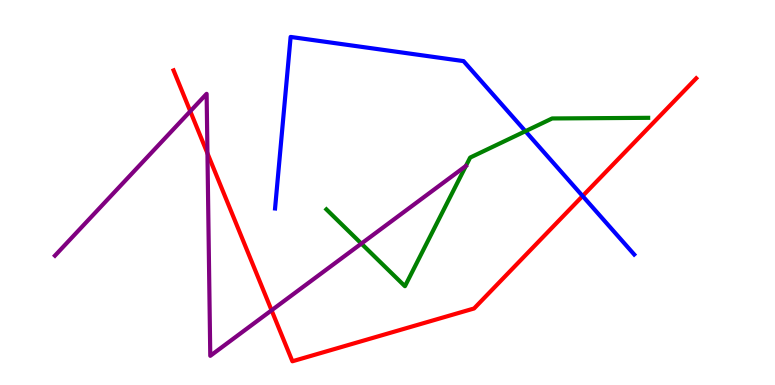[{'lines': ['blue', 'red'], 'intersections': [{'x': 7.52, 'y': 4.91}]}, {'lines': ['green', 'red'], 'intersections': []}, {'lines': ['purple', 'red'], 'intersections': [{'x': 2.46, 'y': 7.11}, {'x': 2.68, 'y': 6.02}, {'x': 3.5, 'y': 1.94}]}, {'lines': ['blue', 'green'], 'intersections': [{'x': 6.78, 'y': 6.59}]}, {'lines': ['blue', 'purple'], 'intersections': []}, {'lines': ['green', 'purple'], 'intersections': [{'x': 4.66, 'y': 3.67}, {'x': 6.01, 'y': 5.69}]}]